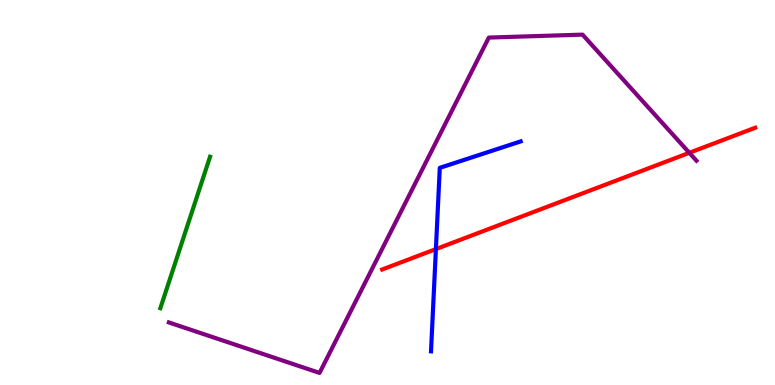[{'lines': ['blue', 'red'], 'intersections': [{'x': 5.62, 'y': 3.53}]}, {'lines': ['green', 'red'], 'intersections': []}, {'lines': ['purple', 'red'], 'intersections': [{'x': 8.89, 'y': 6.03}]}, {'lines': ['blue', 'green'], 'intersections': []}, {'lines': ['blue', 'purple'], 'intersections': []}, {'lines': ['green', 'purple'], 'intersections': []}]